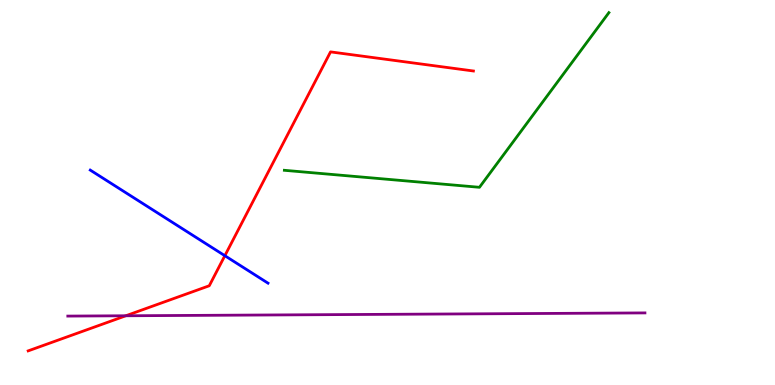[{'lines': ['blue', 'red'], 'intersections': [{'x': 2.9, 'y': 3.36}]}, {'lines': ['green', 'red'], 'intersections': []}, {'lines': ['purple', 'red'], 'intersections': [{'x': 1.62, 'y': 1.8}]}, {'lines': ['blue', 'green'], 'intersections': []}, {'lines': ['blue', 'purple'], 'intersections': []}, {'lines': ['green', 'purple'], 'intersections': []}]